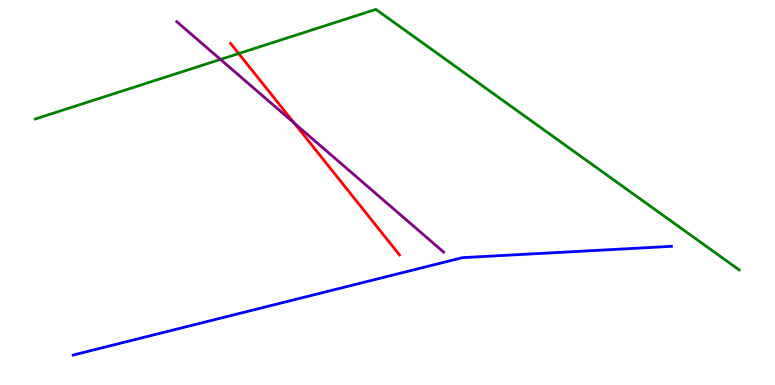[{'lines': ['blue', 'red'], 'intersections': []}, {'lines': ['green', 'red'], 'intersections': [{'x': 3.08, 'y': 8.61}]}, {'lines': ['purple', 'red'], 'intersections': [{'x': 3.8, 'y': 6.8}]}, {'lines': ['blue', 'green'], 'intersections': []}, {'lines': ['blue', 'purple'], 'intersections': []}, {'lines': ['green', 'purple'], 'intersections': [{'x': 2.84, 'y': 8.46}]}]